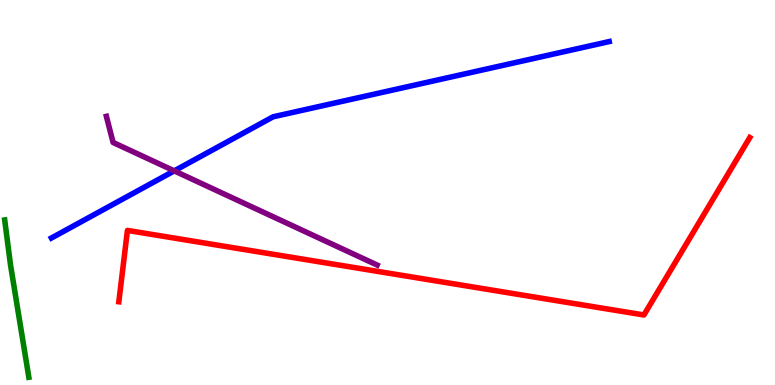[{'lines': ['blue', 'red'], 'intersections': []}, {'lines': ['green', 'red'], 'intersections': []}, {'lines': ['purple', 'red'], 'intersections': []}, {'lines': ['blue', 'green'], 'intersections': []}, {'lines': ['blue', 'purple'], 'intersections': [{'x': 2.25, 'y': 5.56}]}, {'lines': ['green', 'purple'], 'intersections': []}]